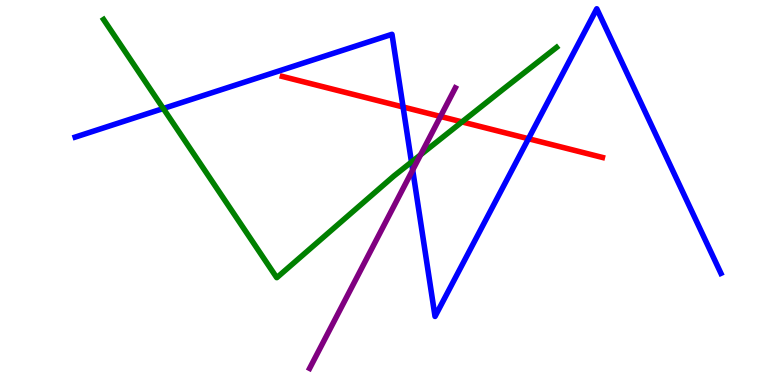[{'lines': ['blue', 'red'], 'intersections': [{'x': 5.2, 'y': 7.22}, {'x': 6.82, 'y': 6.4}]}, {'lines': ['green', 'red'], 'intersections': [{'x': 5.96, 'y': 6.83}]}, {'lines': ['purple', 'red'], 'intersections': [{'x': 5.68, 'y': 6.98}]}, {'lines': ['blue', 'green'], 'intersections': [{'x': 2.11, 'y': 7.18}, {'x': 5.31, 'y': 5.79}]}, {'lines': ['blue', 'purple'], 'intersections': [{'x': 5.32, 'y': 5.58}]}, {'lines': ['green', 'purple'], 'intersections': [{'x': 5.43, 'y': 5.98}]}]